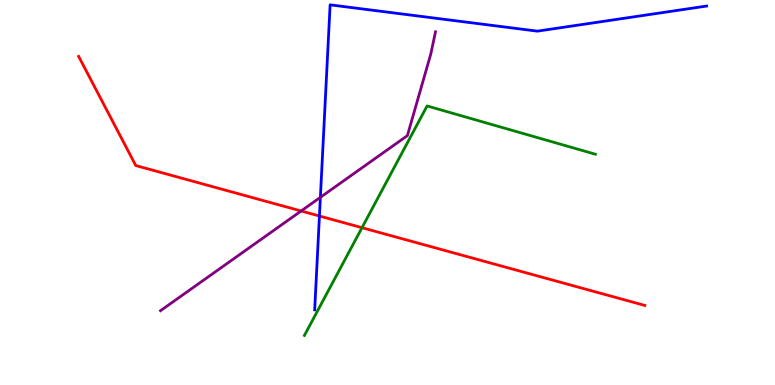[{'lines': ['blue', 'red'], 'intersections': [{'x': 4.12, 'y': 4.39}]}, {'lines': ['green', 'red'], 'intersections': [{'x': 4.67, 'y': 4.09}]}, {'lines': ['purple', 'red'], 'intersections': [{'x': 3.89, 'y': 4.52}]}, {'lines': ['blue', 'green'], 'intersections': []}, {'lines': ['blue', 'purple'], 'intersections': [{'x': 4.13, 'y': 4.87}]}, {'lines': ['green', 'purple'], 'intersections': []}]